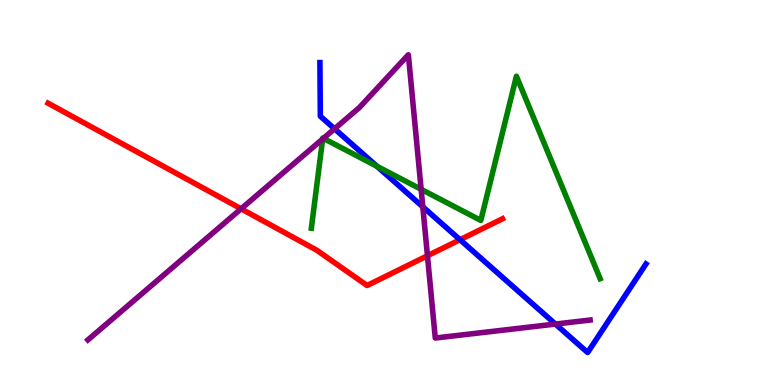[{'lines': ['blue', 'red'], 'intersections': [{'x': 5.94, 'y': 3.77}]}, {'lines': ['green', 'red'], 'intersections': []}, {'lines': ['purple', 'red'], 'intersections': [{'x': 3.11, 'y': 4.58}, {'x': 5.52, 'y': 3.36}]}, {'lines': ['blue', 'green'], 'intersections': [{'x': 4.86, 'y': 5.68}]}, {'lines': ['blue', 'purple'], 'intersections': [{'x': 4.32, 'y': 6.65}, {'x': 5.46, 'y': 4.63}, {'x': 7.17, 'y': 1.58}]}, {'lines': ['green', 'purple'], 'intersections': [{'x': 4.16, 'y': 6.39}, {'x': 4.17, 'y': 6.41}, {'x': 5.43, 'y': 5.08}]}]